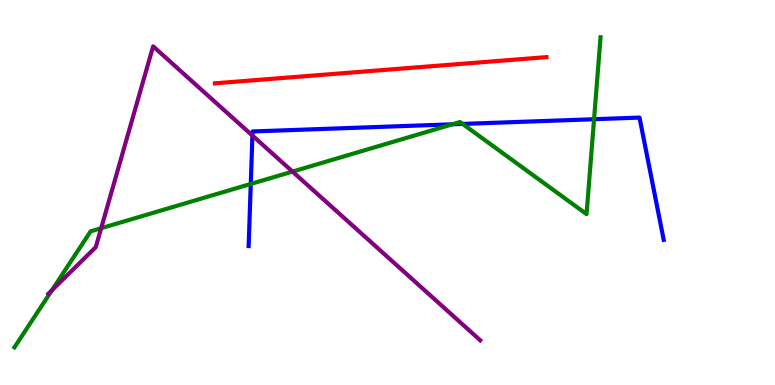[{'lines': ['blue', 'red'], 'intersections': []}, {'lines': ['green', 'red'], 'intersections': []}, {'lines': ['purple', 'red'], 'intersections': []}, {'lines': ['blue', 'green'], 'intersections': [{'x': 3.24, 'y': 5.22}, {'x': 5.84, 'y': 6.77}, {'x': 5.97, 'y': 6.78}, {'x': 7.67, 'y': 6.9}]}, {'lines': ['blue', 'purple'], 'intersections': [{'x': 3.26, 'y': 6.48}]}, {'lines': ['green', 'purple'], 'intersections': [{'x': 0.67, 'y': 2.46}, {'x': 1.31, 'y': 4.07}, {'x': 3.77, 'y': 5.54}]}]